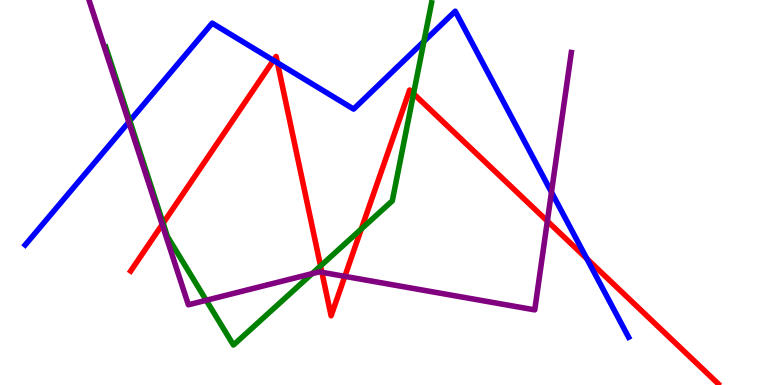[{'lines': ['blue', 'red'], 'intersections': [{'x': 3.53, 'y': 8.43}, {'x': 3.58, 'y': 8.37}, {'x': 7.57, 'y': 3.28}]}, {'lines': ['green', 'red'], 'intersections': [{'x': 2.1, 'y': 4.2}, {'x': 4.14, 'y': 3.09}, {'x': 4.66, 'y': 4.05}, {'x': 5.34, 'y': 7.57}]}, {'lines': ['purple', 'red'], 'intersections': [{'x': 2.09, 'y': 4.17}, {'x': 4.15, 'y': 2.93}, {'x': 4.45, 'y': 2.82}, {'x': 7.06, 'y': 4.26}]}, {'lines': ['blue', 'green'], 'intersections': [{'x': 1.68, 'y': 6.86}, {'x': 5.47, 'y': 8.92}]}, {'lines': ['blue', 'purple'], 'intersections': [{'x': 1.66, 'y': 6.83}, {'x': 7.12, 'y': 5.01}]}, {'lines': ['green', 'purple'], 'intersections': [{'x': 2.66, 'y': 2.2}, {'x': 4.03, 'y': 2.89}]}]